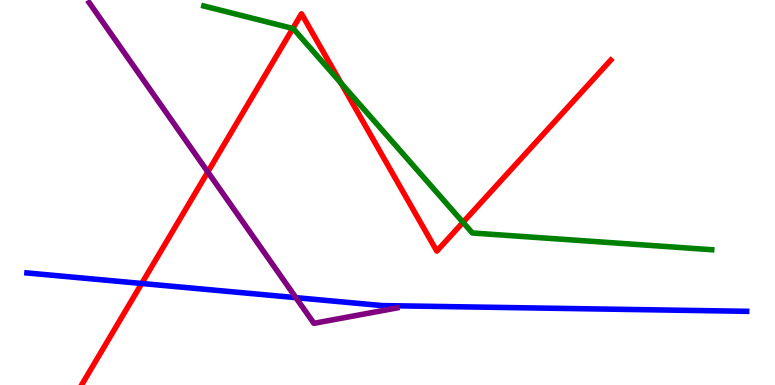[{'lines': ['blue', 'red'], 'intersections': [{'x': 1.83, 'y': 2.64}]}, {'lines': ['green', 'red'], 'intersections': [{'x': 3.78, 'y': 9.26}, {'x': 4.4, 'y': 7.84}, {'x': 5.97, 'y': 4.23}]}, {'lines': ['purple', 'red'], 'intersections': [{'x': 2.68, 'y': 5.53}]}, {'lines': ['blue', 'green'], 'intersections': []}, {'lines': ['blue', 'purple'], 'intersections': [{'x': 3.82, 'y': 2.27}]}, {'lines': ['green', 'purple'], 'intersections': []}]